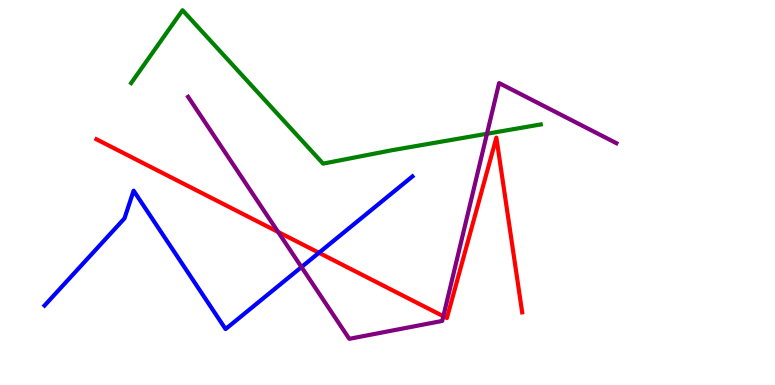[{'lines': ['blue', 'red'], 'intersections': [{'x': 4.12, 'y': 3.43}]}, {'lines': ['green', 'red'], 'intersections': []}, {'lines': ['purple', 'red'], 'intersections': [{'x': 3.59, 'y': 3.98}, {'x': 5.72, 'y': 1.79}]}, {'lines': ['blue', 'green'], 'intersections': []}, {'lines': ['blue', 'purple'], 'intersections': [{'x': 3.89, 'y': 3.06}]}, {'lines': ['green', 'purple'], 'intersections': [{'x': 6.28, 'y': 6.53}]}]